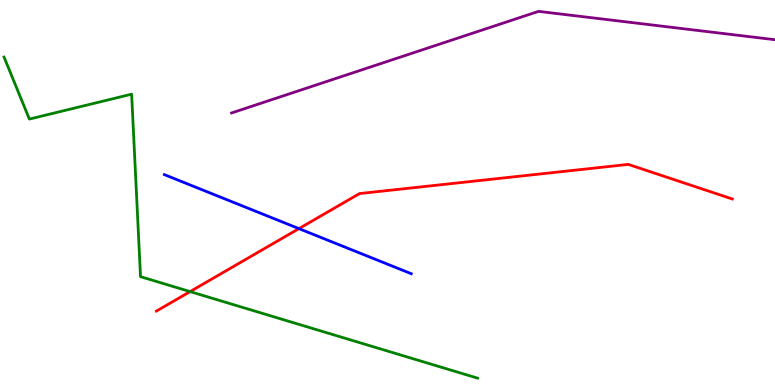[{'lines': ['blue', 'red'], 'intersections': [{'x': 3.86, 'y': 4.06}]}, {'lines': ['green', 'red'], 'intersections': [{'x': 2.45, 'y': 2.43}]}, {'lines': ['purple', 'red'], 'intersections': []}, {'lines': ['blue', 'green'], 'intersections': []}, {'lines': ['blue', 'purple'], 'intersections': []}, {'lines': ['green', 'purple'], 'intersections': []}]